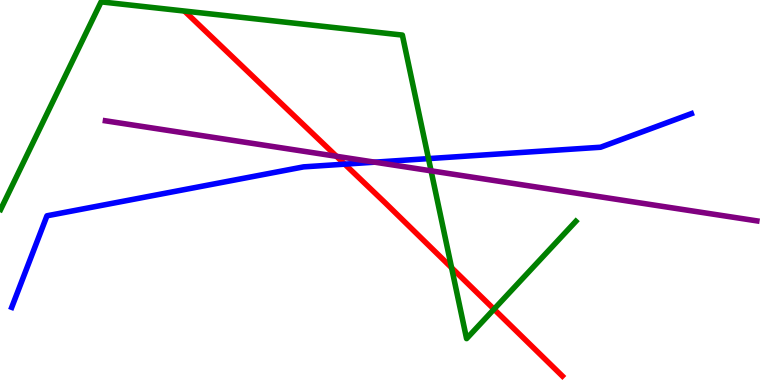[{'lines': ['blue', 'red'], 'intersections': [{'x': 4.45, 'y': 5.74}]}, {'lines': ['green', 'red'], 'intersections': [{'x': 5.83, 'y': 3.05}, {'x': 6.37, 'y': 1.97}]}, {'lines': ['purple', 'red'], 'intersections': [{'x': 4.34, 'y': 5.94}]}, {'lines': ['blue', 'green'], 'intersections': [{'x': 5.53, 'y': 5.88}]}, {'lines': ['blue', 'purple'], 'intersections': [{'x': 4.84, 'y': 5.79}]}, {'lines': ['green', 'purple'], 'intersections': [{'x': 5.56, 'y': 5.56}]}]